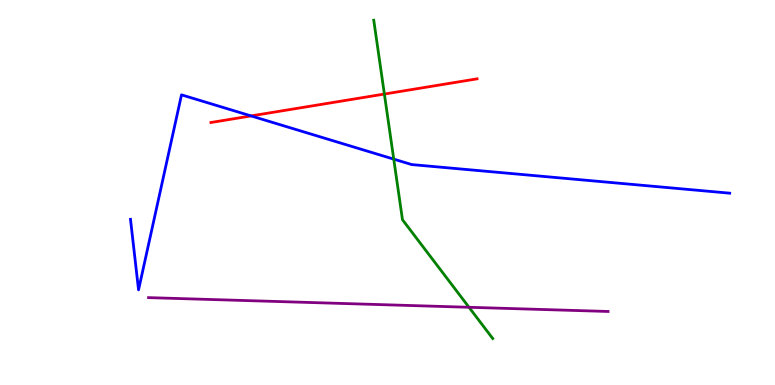[{'lines': ['blue', 'red'], 'intersections': [{'x': 3.24, 'y': 6.99}]}, {'lines': ['green', 'red'], 'intersections': [{'x': 4.96, 'y': 7.56}]}, {'lines': ['purple', 'red'], 'intersections': []}, {'lines': ['blue', 'green'], 'intersections': [{'x': 5.08, 'y': 5.87}]}, {'lines': ['blue', 'purple'], 'intersections': []}, {'lines': ['green', 'purple'], 'intersections': [{'x': 6.05, 'y': 2.02}]}]